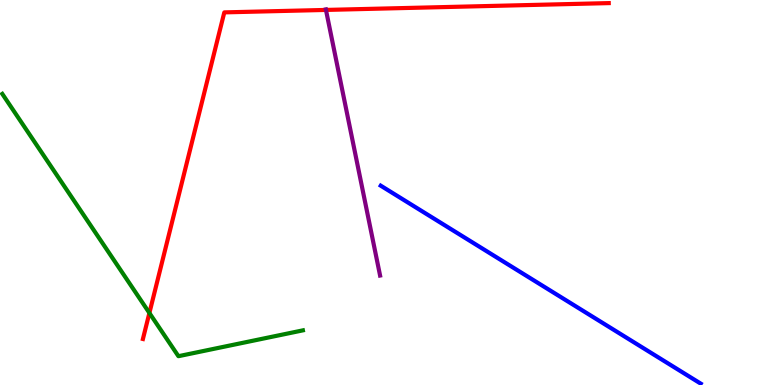[{'lines': ['blue', 'red'], 'intersections': []}, {'lines': ['green', 'red'], 'intersections': [{'x': 1.93, 'y': 1.87}]}, {'lines': ['purple', 'red'], 'intersections': [{'x': 4.21, 'y': 9.74}]}, {'lines': ['blue', 'green'], 'intersections': []}, {'lines': ['blue', 'purple'], 'intersections': []}, {'lines': ['green', 'purple'], 'intersections': []}]